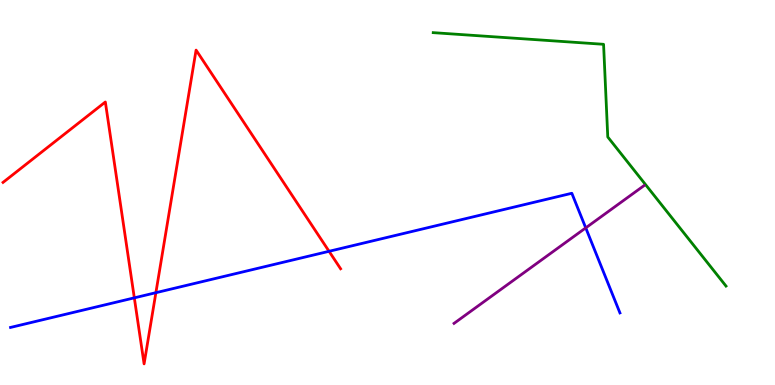[{'lines': ['blue', 'red'], 'intersections': [{'x': 1.73, 'y': 2.26}, {'x': 2.01, 'y': 2.4}, {'x': 4.25, 'y': 3.47}]}, {'lines': ['green', 'red'], 'intersections': []}, {'lines': ['purple', 'red'], 'intersections': []}, {'lines': ['blue', 'green'], 'intersections': []}, {'lines': ['blue', 'purple'], 'intersections': [{'x': 7.56, 'y': 4.08}]}, {'lines': ['green', 'purple'], 'intersections': []}]